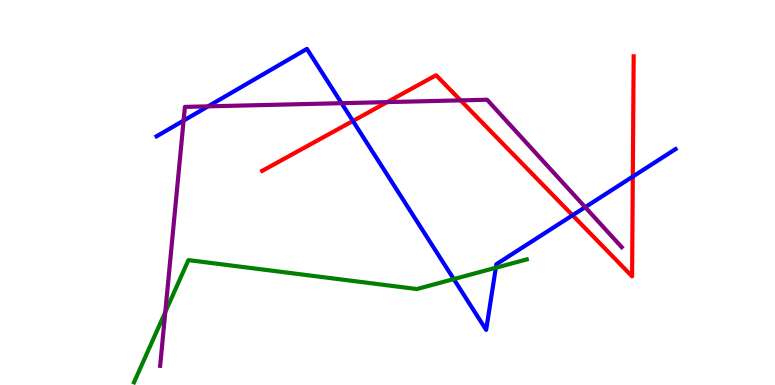[{'lines': ['blue', 'red'], 'intersections': [{'x': 4.55, 'y': 6.86}, {'x': 7.39, 'y': 4.41}, {'x': 8.17, 'y': 5.41}]}, {'lines': ['green', 'red'], 'intersections': []}, {'lines': ['purple', 'red'], 'intersections': [{'x': 5.0, 'y': 7.35}, {'x': 5.94, 'y': 7.39}]}, {'lines': ['blue', 'green'], 'intersections': [{'x': 5.86, 'y': 2.75}, {'x': 6.4, 'y': 3.05}]}, {'lines': ['blue', 'purple'], 'intersections': [{'x': 2.37, 'y': 6.87}, {'x': 2.69, 'y': 7.24}, {'x': 4.41, 'y': 7.32}, {'x': 7.55, 'y': 4.62}]}, {'lines': ['green', 'purple'], 'intersections': [{'x': 2.13, 'y': 1.89}]}]